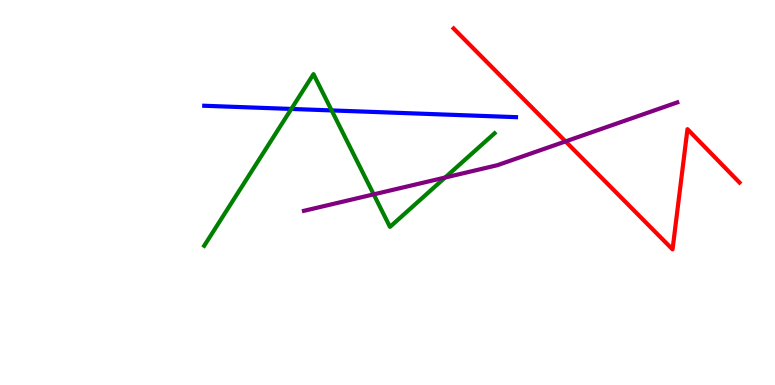[{'lines': ['blue', 'red'], 'intersections': []}, {'lines': ['green', 'red'], 'intersections': []}, {'lines': ['purple', 'red'], 'intersections': [{'x': 7.3, 'y': 6.33}]}, {'lines': ['blue', 'green'], 'intersections': [{'x': 3.76, 'y': 7.17}, {'x': 4.28, 'y': 7.13}]}, {'lines': ['blue', 'purple'], 'intersections': []}, {'lines': ['green', 'purple'], 'intersections': [{'x': 4.82, 'y': 4.95}, {'x': 5.74, 'y': 5.39}]}]